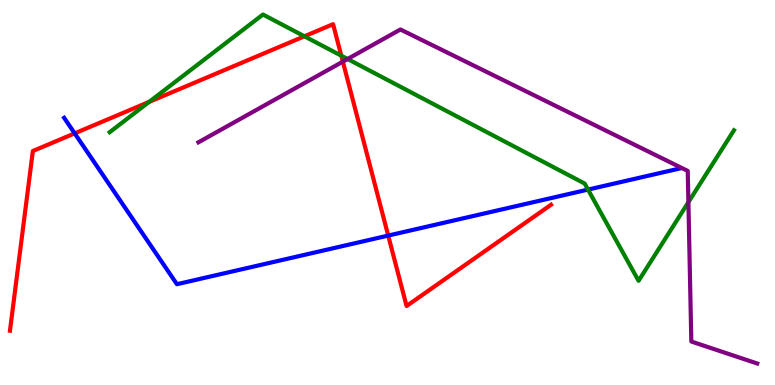[{'lines': ['blue', 'red'], 'intersections': [{'x': 0.964, 'y': 6.54}, {'x': 5.01, 'y': 3.88}]}, {'lines': ['green', 'red'], 'intersections': [{'x': 1.92, 'y': 7.35}, {'x': 3.93, 'y': 9.06}, {'x': 4.4, 'y': 8.55}]}, {'lines': ['purple', 'red'], 'intersections': [{'x': 4.42, 'y': 8.4}]}, {'lines': ['blue', 'green'], 'intersections': [{'x': 7.59, 'y': 5.08}]}, {'lines': ['blue', 'purple'], 'intersections': []}, {'lines': ['green', 'purple'], 'intersections': [{'x': 4.49, 'y': 8.47}, {'x': 8.88, 'y': 4.75}]}]